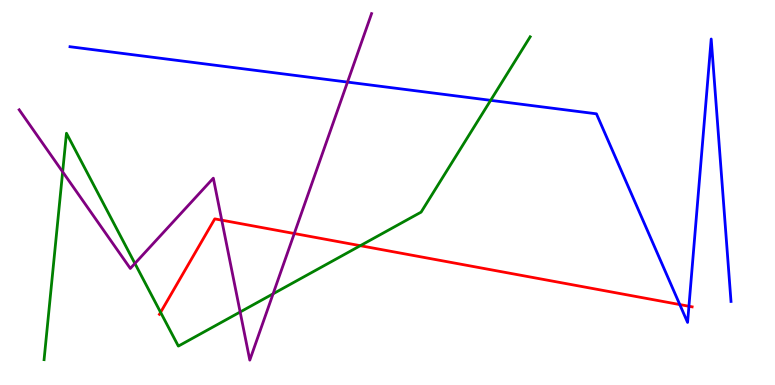[{'lines': ['blue', 'red'], 'intersections': [{'x': 8.77, 'y': 2.09}, {'x': 8.89, 'y': 2.05}]}, {'lines': ['green', 'red'], 'intersections': [{'x': 2.07, 'y': 1.89}, {'x': 4.65, 'y': 3.62}]}, {'lines': ['purple', 'red'], 'intersections': [{'x': 2.86, 'y': 4.28}, {'x': 3.8, 'y': 3.93}]}, {'lines': ['blue', 'green'], 'intersections': [{'x': 6.33, 'y': 7.39}]}, {'lines': ['blue', 'purple'], 'intersections': [{'x': 4.48, 'y': 7.87}]}, {'lines': ['green', 'purple'], 'intersections': [{'x': 0.808, 'y': 5.54}, {'x': 1.74, 'y': 3.16}, {'x': 3.1, 'y': 1.9}, {'x': 3.52, 'y': 2.37}]}]